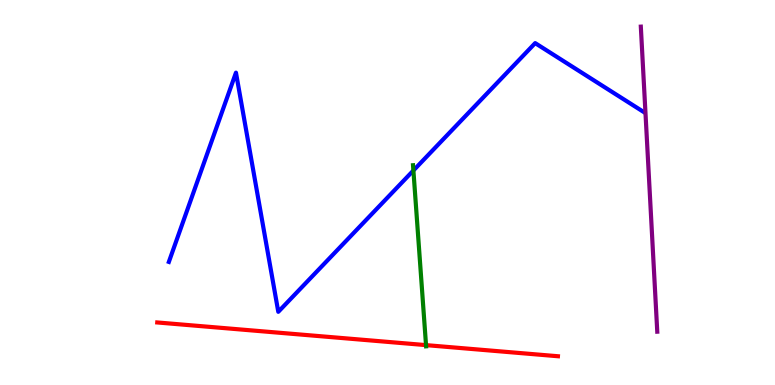[{'lines': ['blue', 'red'], 'intersections': []}, {'lines': ['green', 'red'], 'intersections': [{'x': 5.5, 'y': 1.04}]}, {'lines': ['purple', 'red'], 'intersections': []}, {'lines': ['blue', 'green'], 'intersections': [{'x': 5.33, 'y': 5.57}]}, {'lines': ['blue', 'purple'], 'intersections': []}, {'lines': ['green', 'purple'], 'intersections': []}]